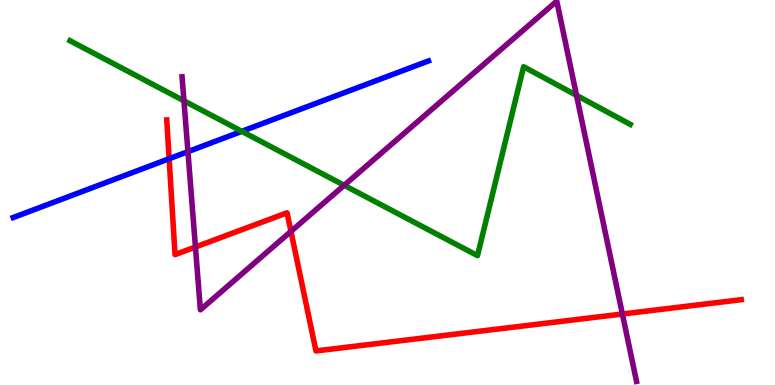[{'lines': ['blue', 'red'], 'intersections': [{'x': 2.18, 'y': 5.88}]}, {'lines': ['green', 'red'], 'intersections': []}, {'lines': ['purple', 'red'], 'intersections': [{'x': 2.52, 'y': 3.58}, {'x': 3.75, 'y': 3.99}, {'x': 8.03, 'y': 1.84}]}, {'lines': ['blue', 'green'], 'intersections': [{'x': 3.12, 'y': 6.59}]}, {'lines': ['blue', 'purple'], 'intersections': [{'x': 2.43, 'y': 6.06}]}, {'lines': ['green', 'purple'], 'intersections': [{'x': 2.37, 'y': 7.38}, {'x': 4.44, 'y': 5.19}, {'x': 7.44, 'y': 7.52}]}]